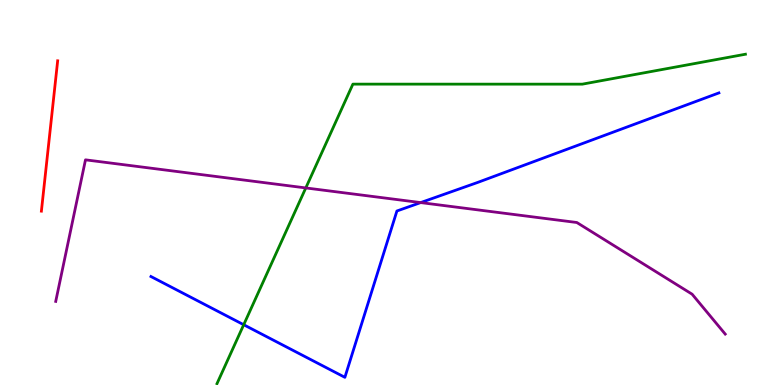[{'lines': ['blue', 'red'], 'intersections': []}, {'lines': ['green', 'red'], 'intersections': []}, {'lines': ['purple', 'red'], 'intersections': []}, {'lines': ['blue', 'green'], 'intersections': [{'x': 3.14, 'y': 1.57}]}, {'lines': ['blue', 'purple'], 'intersections': [{'x': 5.43, 'y': 4.74}]}, {'lines': ['green', 'purple'], 'intersections': [{'x': 3.95, 'y': 5.12}]}]